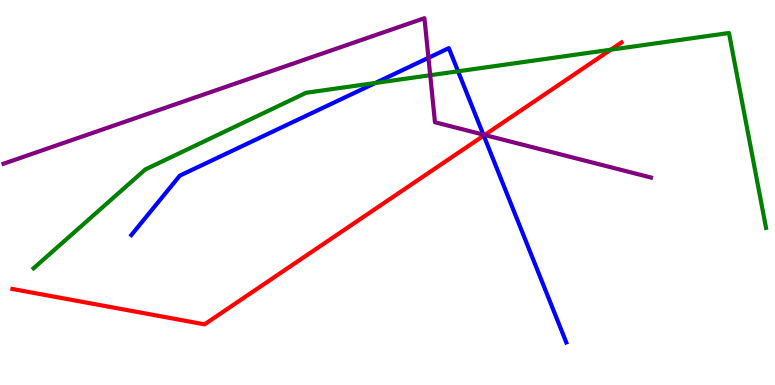[{'lines': ['blue', 'red'], 'intersections': [{'x': 6.24, 'y': 6.48}]}, {'lines': ['green', 'red'], 'intersections': [{'x': 7.88, 'y': 8.71}]}, {'lines': ['purple', 'red'], 'intersections': [{'x': 6.25, 'y': 6.49}]}, {'lines': ['blue', 'green'], 'intersections': [{'x': 4.84, 'y': 7.84}, {'x': 5.91, 'y': 8.15}]}, {'lines': ['blue', 'purple'], 'intersections': [{'x': 5.53, 'y': 8.5}, {'x': 6.24, 'y': 6.5}]}, {'lines': ['green', 'purple'], 'intersections': [{'x': 5.55, 'y': 8.05}]}]